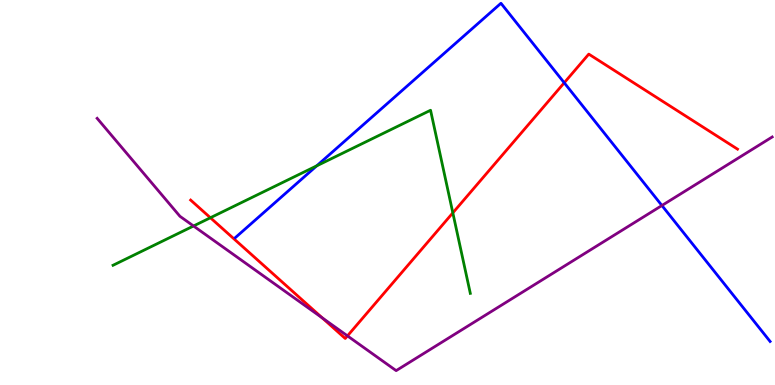[{'lines': ['blue', 'red'], 'intersections': [{'x': 7.28, 'y': 7.85}]}, {'lines': ['green', 'red'], 'intersections': [{'x': 2.71, 'y': 4.34}, {'x': 5.84, 'y': 4.47}]}, {'lines': ['purple', 'red'], 'intersections': [{'x': 4.16, 'y': 1.74}, {'x': 4.48, 'y': 1.28}]}, {'lines': ['blue', 'green'], 'intersections': [{'x': 4.09, 'y': 5.69}]}, {'lines': ['blue', 'purple'], 'intersections': [{'x': 8.54, 'y': 4.66}]}, {'lines': ['green', 'purple'], 'intersections': [{'x': 2.5, 'y': 4.13}]}]